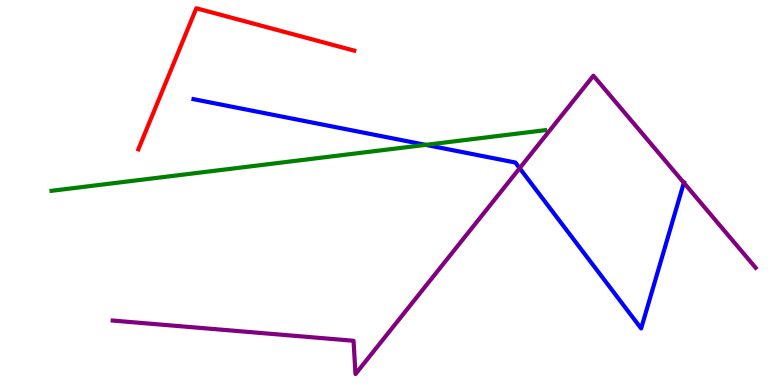[{'lines': ['blue', 'red'], 'intersections': []}, {'lines': ['green', 'red'], 'intersections': []}, {'lines': ['purple', 'red'], 'intersections': []}, {'lines': ['blue', 'green'], 'intersections': [{'x': 5.49, 'y': 6.24}]}, {'lines': ['blue', 'purple'], 'intersections': [{'x': 6.71, 'y': 5.63}, {'x': 8.82, 'y': 5.25}]}, {'lines': ['green', 'purple'], 'intersections': []}]